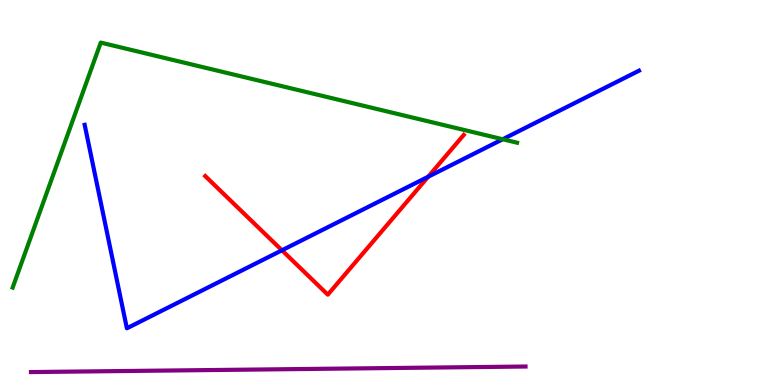[{'lines': ['blue', 'red'], 'intersections': [{'x': 3.64, 'y': 3.5}, {'x': 5.52, 'y': 5.41}]}, {'lines': ['green', 'red'], 'intersections': []}, {'lines': ['purple', 'red'], 'intersections': []}, {'lines': ['blue', 'green'], 'intersections': [{'x': 6.49, 'y': 6.38}]}, {'lines': ['blue', 'purple'], 'intersections': []}, {'lines': ['green', 'purple'], 'intersections': []}]